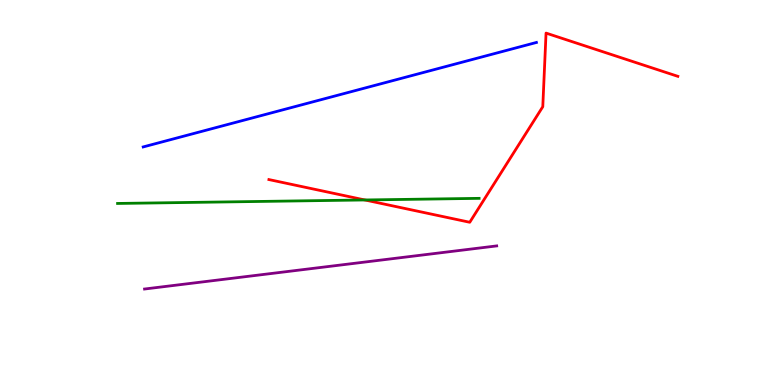[{'lines': ['blue', 'red'], 'intersections': []}, {'lines': ['green', 'red'], 'intersections': [{'x': 4.71, 'y': 4.81}]}, {'lines': ['purple', 'red'], 'intersections': []}, {'lines': ['blue', 'green'], 'intersections': []}, {'lines': ['blue', 'purple'], 'intersections': []}, {'lines': ['green', 'purple'], 'intersections': []}]